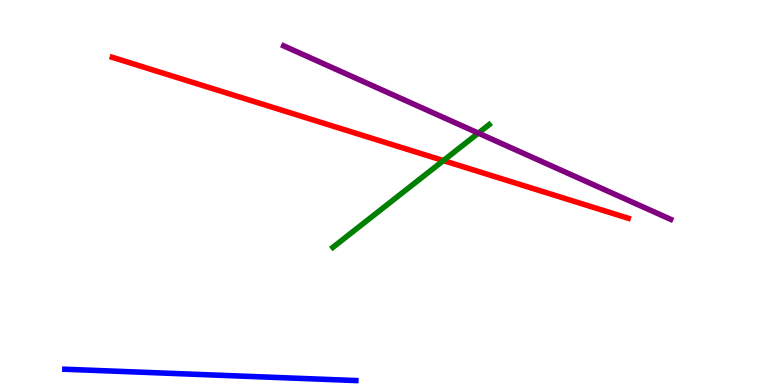[{'lines': ['blue', 'red'], 'intersections': []}, {'lines': ['green', 'red'], 'intersections': [{'x': 5.72, 'y': 5.83}]}, {'lines': ['purple', 'red'], 'intersections': []}, {'lines': ['blue', 'green'], 'intersections': []}, {'lines': ['blue', 'purple'], 'intersections': []}, {'lines': ['green', 'purple'], 'intersections': [{'x': 6.17, 'y': 6.54}]}]